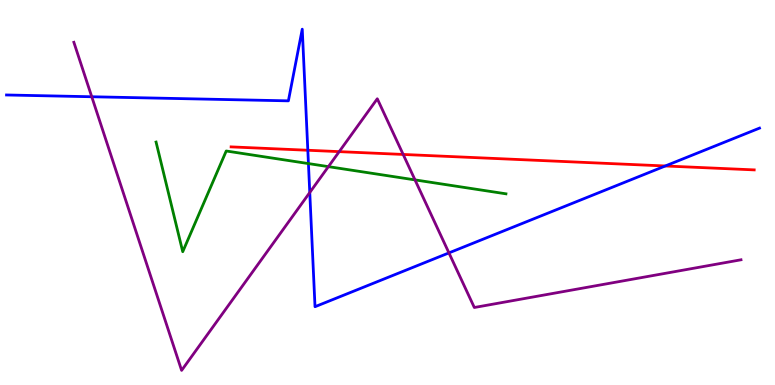[{'lines': ['blue', 'red'], 'intersections': [{'x': 3.97, 'y': 6.1}, {'x': 8.58, 'y': 5.69}]}, {'lines': ['green', 'red'], 'intersections': []}, {'lines': ['purple', 'red'], 'intersections': [{'x': 4.38, 'y': 6.06}, {'x': 5.2, 'y': 5.99}]}, {'lines': ['blue', 'green'], 'intersections': [{'x': 3.98, 'y': 5.75}]}, {'lines': ['blue', 'purple'], 'intersections': [{'x': 1.18, 'y': 7.49}, {'x': 4.0, 'y': 5.0}, {'x': 5.79, 'y': 3.43}]}, {'lines': ['green', 'purple'], 'intersections': [{'x': 4.24, 'y': 5.67}, {'x': 5.35, 'y': 5.33}]}]